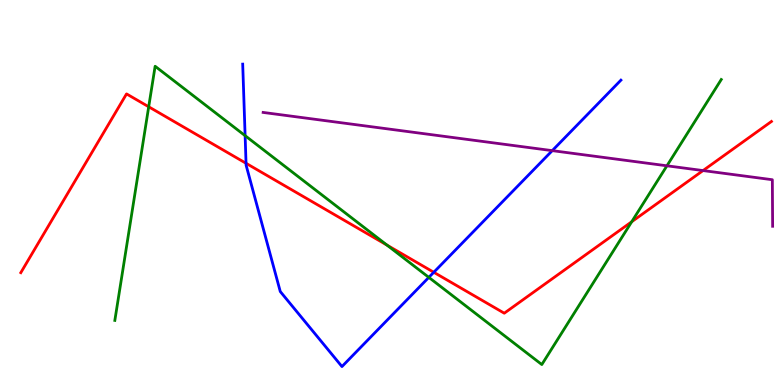[{'lines': ['blue', 'red'], 'intersections': [{'x': 3.17, 'y': 5.76}, {'x': 5.6, 'y': 2.93}]}, {'lines': ['green', 'red'], 'intersections': [{'x': 1.92, 'y': 7.23}, {'x': 4.99, 'y': 3.63}, {'x': 8.15, 'y': 4.24}]}, {'lines': ['purple', 'red'], 'intersections': [{'x': 9.07, 'y': 5.57}]}, {'lines': ['blue', 'green'], 'intersections': [{'x': 3.16, 'y': 6.48}, {'x': 5.53, 'y': 2.8}]}, {'lines': ['blue', 'purple'], 'intersections': [{'x': 7.13, 'y': 6.09}]}, {'lines': ['green', 'purple'], 'intersections': [{'x': 8.61, 'y': 5.69}]}]